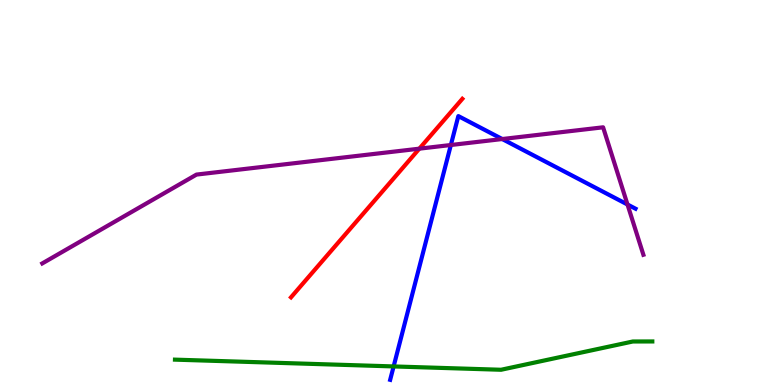[{'lines': ['blue', 'red'], 'intersections': []}, {'lines': ['green', 'red'], 'intersections': []}, {'lines': ['purple', 'red'], 'intersections': [{'x': 5.41, 'y': 6.14}]}, {'lines': ['blue', 'green'], 'intersections': [{'x': 5.08, 'y': 0.482}]}, {'lines': ['blue', 'purple'], 'intersections': [{'x': 5.82, 'y': 6.23}, {'x': 6.48, 'y': 6.39}, {'x': 8.1, 'y': 4.69}]}, {'lines': ['green', 'purple'], 'intersections': []}]